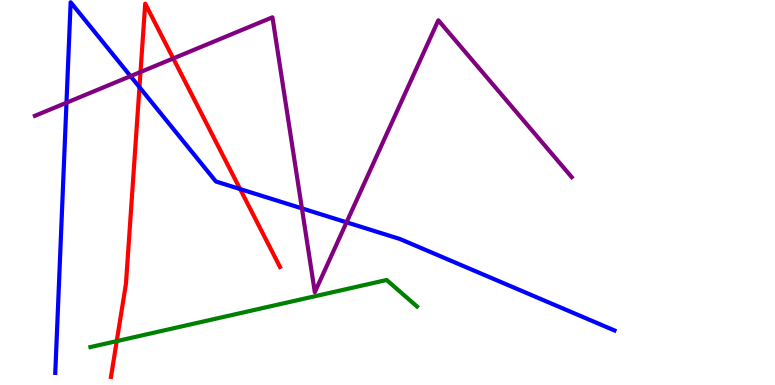[{'lines': ['blue', 'red'], 'intersections': [{'x': 1.8, 'y': 7.74}, {'x': 3.1, 'y': 5.09}]}, {'lines': ['green', 'red'], 'intersections': [{'x': 1.51, 'y': 1.14}]}, {'lines': ['purple', 'red'], 'intersections': [{'x': 1.81, 'y': 8.13}, {'x': 2.24, 'y': 8.48}]}, {'lines': ['blue', 'green'], 'intersections': []}, {'lines': ['blue', 'purple'], 'intersections': [{'x': 0.858, 'y': 7.33}, {'x': 1.68, 'y': 8.02}, {'x': 3.9, 'y': 4.59}, {'x': 4.47, 'y': 4.23}]}, {'lines': ['green', 'purple'], 'intersections': []}]